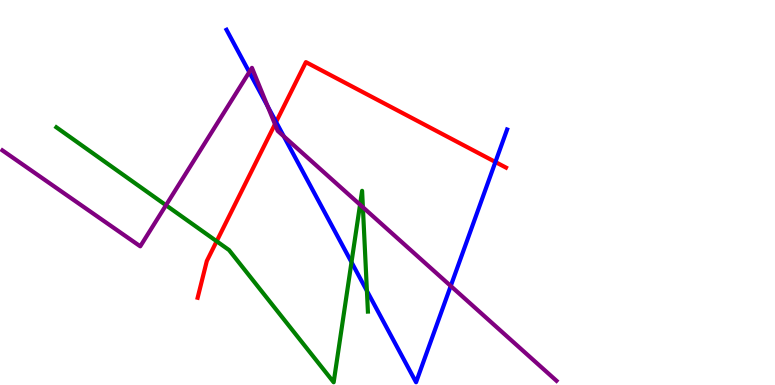[{'lines': ['blue', 'red'], 'intersections': [{'x': 3.56, 'y': 6.83}, {'x': 6.39, 'y': 5.79}]}, {'lines': ['green', 'red'], 'intersections': [{'x': 2.8, 'y': 3.73}]}, {'lines': ['purple', 'red'], 'intersections': [{'x': 3.55, 'y': 6.77}]}, {'lines': ['blue', 'green'], 'intersections': [{'x': 4.54, 'y': 3.19}, {'x': 4.73, 'y': 2.45}]}, {'lines': ['blue', 'purple'], 'intersections': [{'x': 3.22, 'y': 8.13}, {'x': 3.45, 'y': 7.24}, {'x': 3.66, 'y': 6.46}, {'x': 5.82, 'y': 2.57}]}, {'lines': ['green', 'purple'], 'intersections': [{'x': 2.14, 'y': 4.67}, {'x': 4.65, 'y': 4.68}, {'x': 4.68, 'y': 4.62}]}]